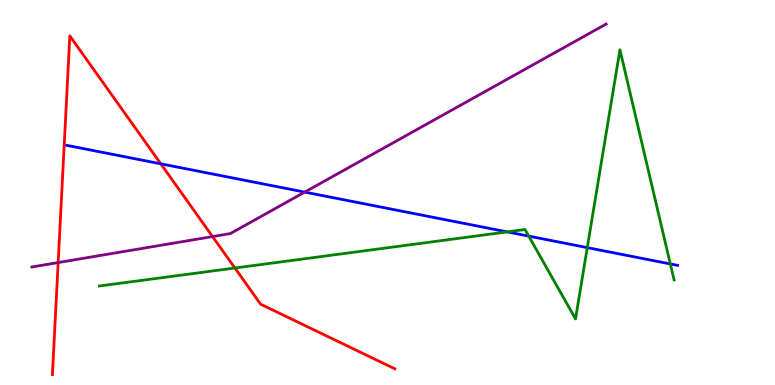[{'lines': ['blue', 'red'], 'intersections': [{'x': 2.07, 'y': 5.74}]}, {'lines': ['green', 'red'], 'intersections': [{'x': 3.03, 'y': 3.04}]}, {'lines': ['purple', 'red'], 'intersections': [{'x': 0.751, 'y': 3.18}, {'x': 2.74, 'y': 3.86}]}, {'lines': ['blue', 'green'], 'intersections': [{'x': 6.54, 'y': 3.98}, {'x': 6.82, 'y': 3.87}, {'x': 7.58, 'y': 3.57}, {'x': 8.65, 'y': 3.14}]}, {'lines': ['blue', 'purple'], 'intersections': [{'x': 3.93, 'y': 5.01}]}, {'lines': ['green', 'purple'], 'intersections': []}]